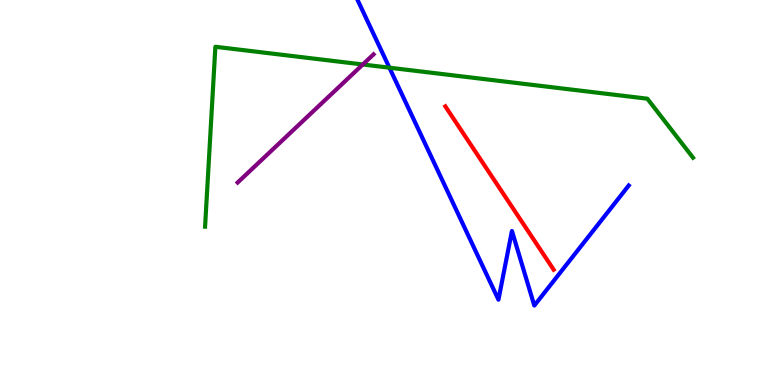[{'lines': ['blue', 'red'], 'intersections': []}, {'lines': ['green', 'red'], 'intersections': []}, {'lines': ['purple', 'red'], 'intersections': []}, {'lines': ['blue', 'green'], 'intersections': [{'x': 5.02, 'y': 8.24}]}, {'lines': ['blue', 'purple'], 'intersections': []}, {'lines': ['green', 'purple'], 'intersections': [{'x': 4.68, 'y': 8.32}]}]